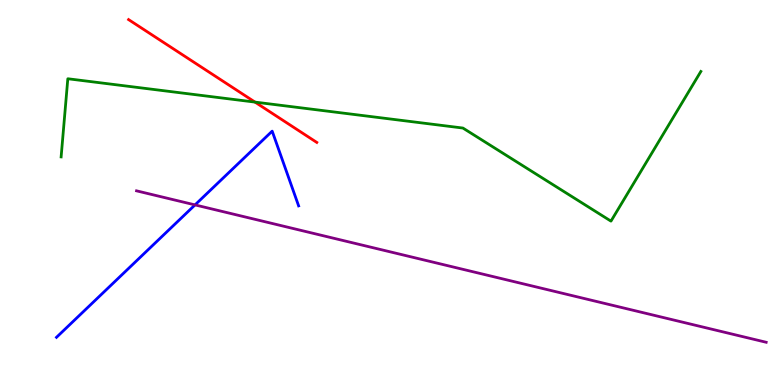[{'lines': ['blue', 'red'], 'intersections': []}, {'lines': ['green', 'red'], 'intersections': [{'x': 3.29, 'y': 7.35}]}, {'lines': ['purple', 'red'], 'intersections': []}, {'lines': ['blue', 'green'], 'intersections': []}, {'lines': ['blue', 'purple'], 'intersections': [{'x': 2.52, 'y': 4.68}]}, {'lines': ['green', 'purple'], 'intersections': []}]